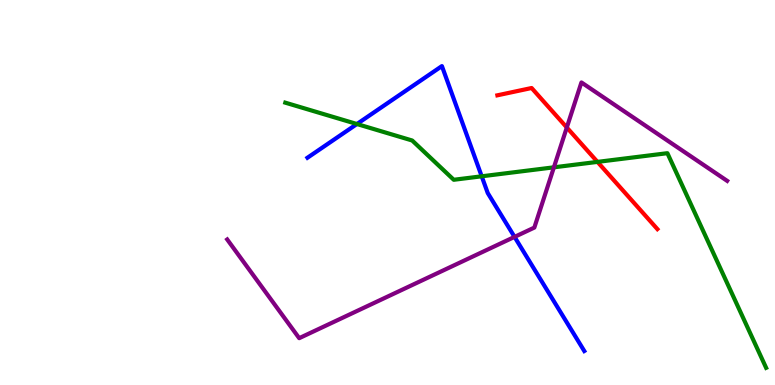[{'lines': ['blue', 'red'], 'intersections': []}, {'lines': ['green', 'red'], 'intersections': [{'x': 7.71, 'y': 5.8}]}, {'lines': ['purple', 'red'], 'intersections': [{'x': 7.31, 'y': 6.69}]}, {'lines': ['blue', 'green'], 'intersections': [{'x': 4.61, 'y': 6.78}, {'x': 6.22, 'y': 5.42}]}, {'lines': ['blue', 'purple'], 'intersections': [{'x': 6.64, 'y': 3.85}]}, {'lines': ['green', 'purple'], 'intersections': [{'x': 7.15, 'y': 5.65}]}]